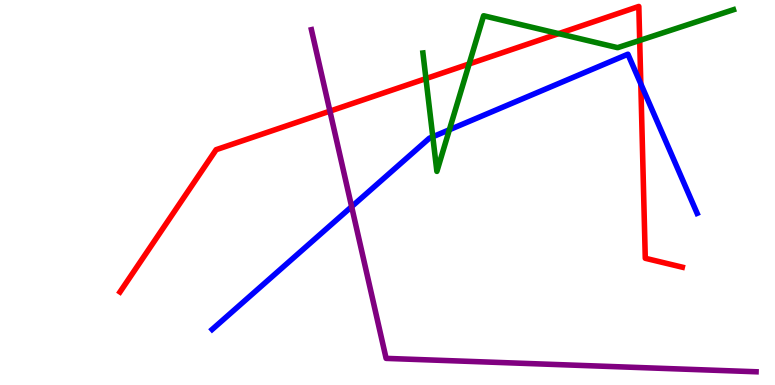[{'lines': ['blue', 'red'], 'intersections': [{'x': 8.27, 'y': 7.82}]}, {'lines': ['green', 'red'], 'intersections': [{'x': 5.5, 'y': 7.96}, {'x': 6.05, 'y': 8.34}, {'x': 7.21, 'y': 9.13}, {'x': 8.25, 'y': 8.95}]}, {'lines': ['purple', 'red'], 'intersections': [{'x': 4.26, 'y': 7.11}]}, {'lines': ['blue', 'green'], 'intersections': [{'x': 5.58, 'y': 6.45}, {'x': 5.8, 'y': 6.63}]}, {'lines': ['blue', 'purple'], 'intersections': [{'x': 4.54, 'y': 4.63}]}, {'lines': ['green', 'purple'], 'intersections': []}]